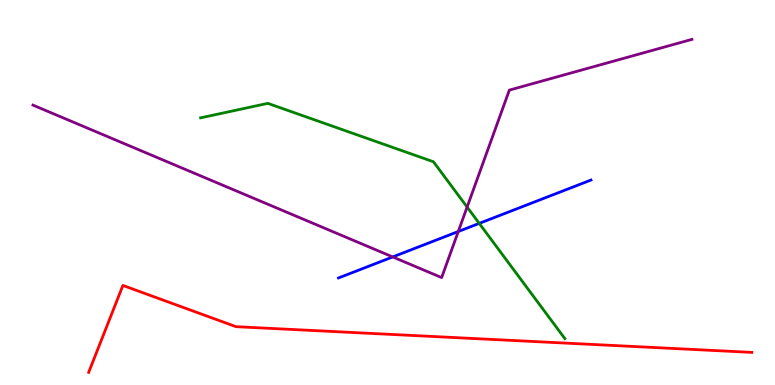[{'lines': ['blue', 'red'], 'intersections': []}, {'lines': ['green', 'red'], 'intersections': []}, {'lines': ['purple', 'red'], 'intersections': []}, {'lines': ['blue', 'green'], 'intersections': [{'x': 6.18, 'y': 4.2}]}, {'lines': ['blue', 'purple'], 'intersections': [{'x': 5.07, 'y': 3.33}, {'x': 5.91, 'y': 3.99}]}, {'lines': ['green', 'purple'], 'intersections': [{'x': 6.03, 'y': 4.62}]}]